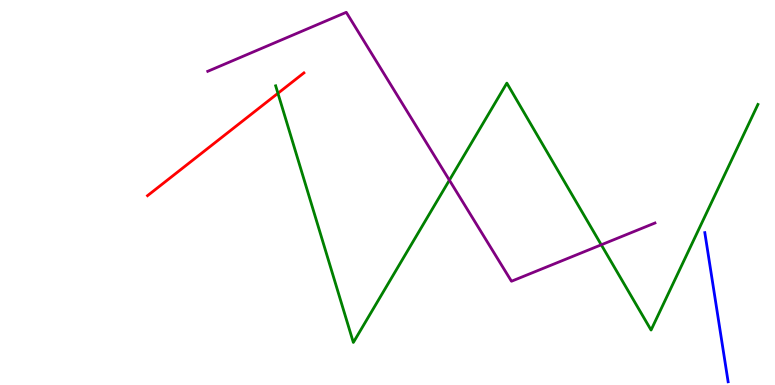[{'lines': ['blue', 'red'], 'intersections': []}, {'lines': ['green', 'red'], 'intersections': [{'x': 3.59, 'y': 7.58}]}, {'lines': ['purple', 'red'], 'intersections': []}, {'lines': ['blue', 'green'], 'intersections': []}, {'lines': ['blue', 'purple'], 'intersections': []}, {'lines': ['green', 'purple'], 'intersections': [{'x': 5.8, 'y': 5.32}, {'x': 7.76, 'y': 3.64}]}]